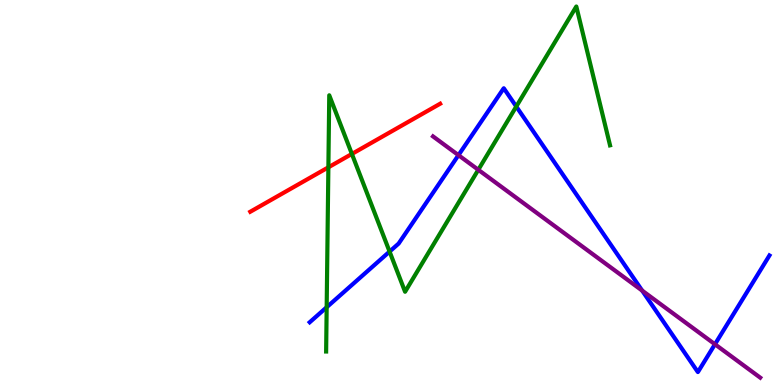[{'lines': ['blue', 'red'], 'intersections': []}, {'lines': ['green', 'red'], 'intersections': [{'x': 4.24, 'y': 5.65}, {'x': 4.54, 'y': 6.0}]}, {'lines': ['purple', 'red'], 'intersections': []}, {'lines': ['blue', 'green'], 'intersections': [{'x': 4.22, 'y': 2.02}, {'x': 5.03, 'y': 3.47}, {'x': 6.66, 'y': 7.23}]}, {'lines': ['blue', 'purple'], 'intersections': [{'x': 5.92, 'y': 5.97}, {'x': 8.29, 'y': 2.45}, {'x': 9.23, 'y': 1.06}]}, {'lines': ['green', 'purple'], 'intersections': [{'x': 6.17, 'y': 5.59}]}]